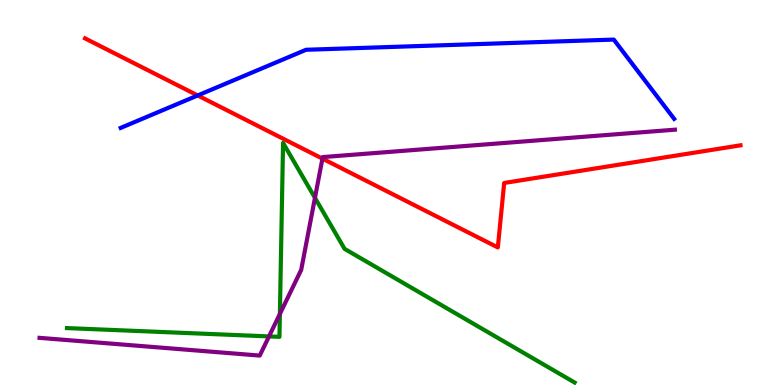[{'lines': ['blue', 'red'], 'intersections': [{'x': 2.55, 'y': 7.52}]}, {'lines': ['green', 'red'], 'intersections': []}, {'lines': ['purple', 'red'], 'intersections': [{'x': 4.16, 'y': 5.88}]}, {'lines': ['blue', 'green'], 'intersections': []}, {'lines': ['blue', 'purple'], 'intersections': []}, {'lines': ['green', 'purple'], 'intersections': [{'x': 3.47, 'y': 1.26}, {'x': 3.61, 'y': 1.85}, {'x': 4.06, 'y': 4.86}]}]